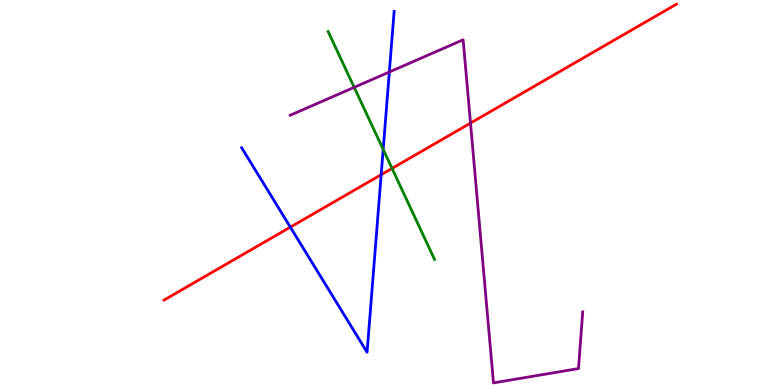[{'lines': ['blue', 'red'], 'intersections': [{'x': 3.75, 'y': 4.1}, {'x': 4.92, 'y': 5.46}]}, {'lines': ['green', 'red'], 'intersections': [{'x': 5.06, 'y': 5.63}]}, {'lines': ['purple', 'red'], 'intersections': [{'x': 6.07, 'y': 6.8}]}, {'lines': ['blue', 'green'], 'intersections': [{'x': 4.94, 'y': 6.12}]}, {'lines': ['blue', 'purple'], 'intersections': [{'x': 5.02, 'y': 8.13}]}, {'lines': ['green', 'purple'], 'intersections': [{'x': 4.57, 'y': 7.73}]}]